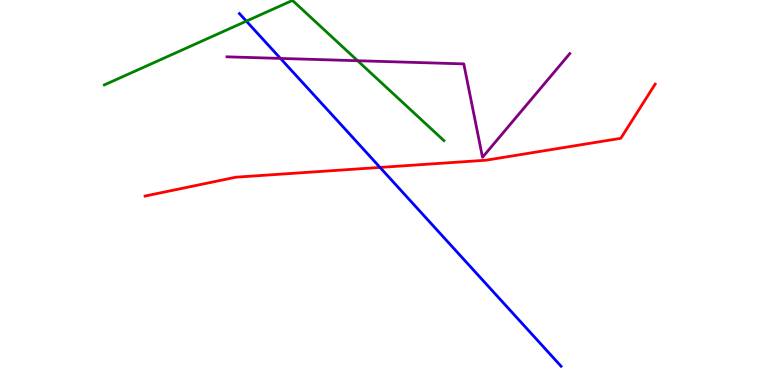[{'lines': ['blue', 'red'], 'intersections': [{'x': 4.9, 'y': 5.65}]}, {'lines': ['green', 'red'], 'intersections': []}, {'lines': ['purple', 'red'], 'intersections': []}, {'lines': ['blue', 'green'], 'intersections': [{'x': 3.18, 'y': 9.45}]}, {'lines': ['blue', 'purple'], 'intersections': [{'x': 3.62, 'y': 8.48}]}, {'lines': ['green', 'purple'], 'intersections': [{'x': 4.61, 'y': 8.42}]}]